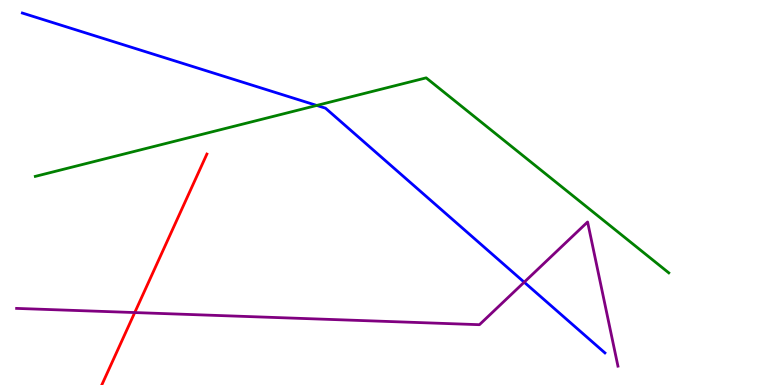[{'lines': ['blue', 'red'], 'intersections': []}, {'lines': ['green', 'red'], 'intersections': []}, {'lines': ['purple', 'red'], 'intersections': [{'x': 1.74, 'y': 1.88}]}, {'lines': ['blue', 'green'], 'intersections': [{'x': 4.09, 'y': 7.26}]}, {'lines': ['blue', 'purple'], 'intersections': [{'x': 6.76, 'y': 2.67}]}, {'lines': ['green', 'purple'], 'intersections': []}]